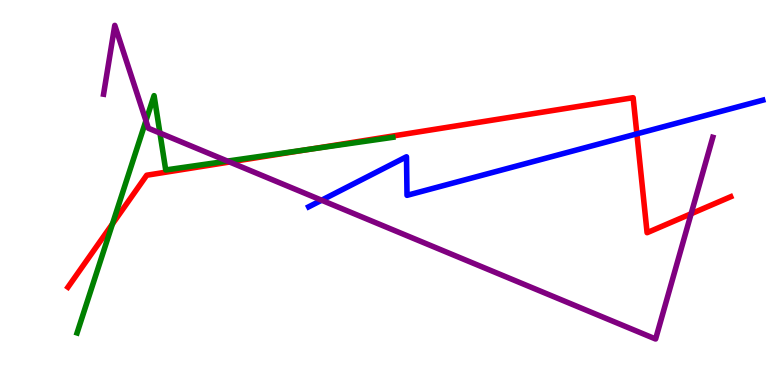[{'lines': ['blue', 'red'], 'intersections': [{'x': 8.22, 'y': 6.52}]}, {'lines': ['green', 'red'], 'intersections': [{'x': 1.45, 'y': 4.18}, {'x': 3.98, 'y': 6.12}]}, {'lines': ['purple', 'red'], 'intersections': [{'x': 2.96, 'y': 5.79}, {'x': 8.92, 'y': 4.45}]}, {'lines': ['blue', 'green'], 'intersections': []}, {'lines': ['blue', 'purple'], 'intersections': [{'x': 4.15, 'y': 4.8}]}, {'lines': ['green', 'purple'], 'intersections': [{'x': 1.88, 'y': 6.86}, {'x': 2.06, 'y': 6.54}, {'x': 2.93, 'y': 5.82}]}]